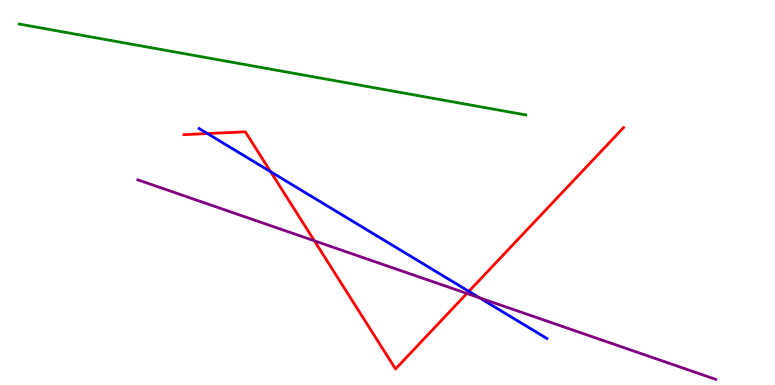[{'lines': ['blue', 'red'], 'intersections': [{'x': 2.68, 'y': 6.53}, {'x': 3.49, 'y': 5.54}, {'x': 6.05, 'y': 2.43}]}, {'lines': ['green', 'red'], 'intersections': []}, {'lines': ['purple', 'red'], 'intersections': [{'x': 4.06, 'y': 3.75}, {'x': 6.02, 'y': 2.38}]}, {'lines': ['blue', 'green'], 'intersections': []}, {'lines': ['blue', 'purple'], 'intersections': [{'x': 6.19, 'y': 2.27}]}, {'lines': ['green', 'purple'], 'intersections': []}]